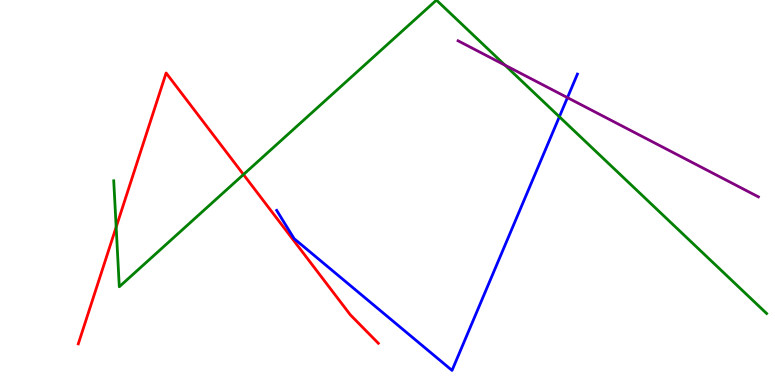[{'lines': ['blue', 'red'], 'intersections': []}, {'lines': ['green', 'red'], 'intersections': [{'x': 1.5, 'y': 4.1}, {'x': 3.14, 'y': 5.47}]}, {'lines': ['purple', 'red'], 'intersections': []}, {'lines': ['blue', 'green'], 'intersections': [{'x': 7.22, 'y': 6.97}]}, {'lines': ['blue', 'purple'], 'intersections': [{'x': 7.32, 'y': 7.46}]}, {'lines': ['green', 'purple'], 'intersections': [{'x': 6.52, 'y': 8.31}]}]